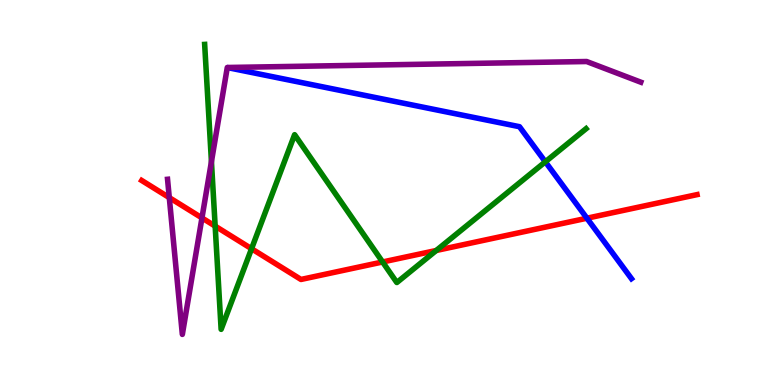[{'lines': ['blue', 'red'], 'intersections': [{'x': 7.57, 'y': 4.33}]}, {'lines': ['green', 'red'], 'intersections': [{'x': 2.78, 'y': 4.13}, {'x': 3.25, 'y': 3.54}, {'x': 4.94, 'y': 3.2}, {'x': 5.63, 'y': 3.49}]}, {'lines': ['purple', 'red'], 'intersections': [{'x': 2.18, 'y': 4.87}, {'x': 2.61, 'y': 4.34}]}, {'lines': ['blue', 'green'], 'intersections': [{'x': 7.04, 'y': 5.8}]}, {'lines': ['blue', 'purple'], 'intersections': []}, {'lines': ['green', 'purple'], 'intersections': [{'x': 2.73, 'y': 5.8}]}]